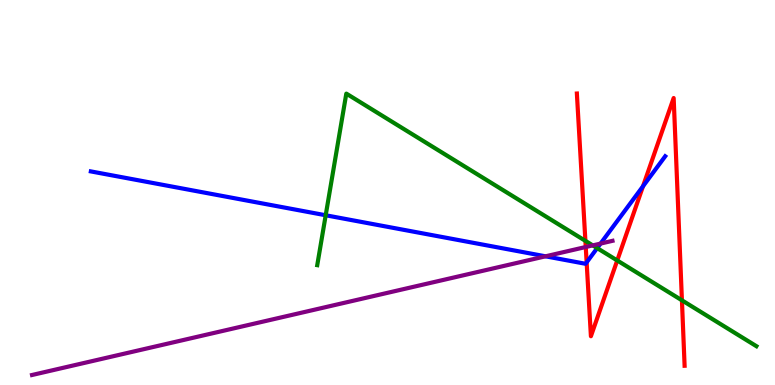[{'lines': ['blue', 'red'], 'intersections': [{'x': 7.57, 'y': 3.19}, {'x': 8.3, 'y': 5.16}]}, {'lines': ['green', 'red'], 'intersections': [{'x': 7.55, 'y': 3.74}, {'x': 7.96, 'y': 3.23}, {'x': 8.8, 'y': 2.2}]}, {'lines': ['purple', 'red'], 'intersections': [{'x': 7.56, 'y': 3.58}]}, {'lines': ['blue', 'green'], 'intersections': [{'x': 4.2, 'y': 4.41}, {'x': 7.71, 'y': 3.56}]}, {'lines': ['blue', 'purple'], 'intersections': [{'x': 7.04, 'y': 3.34}, {'x': 7.75, 'y': 3.67}]}, {'lines': ['green', 'purple'], 'intersections': [{'x': 7.65, 'y': 3.63}]}]